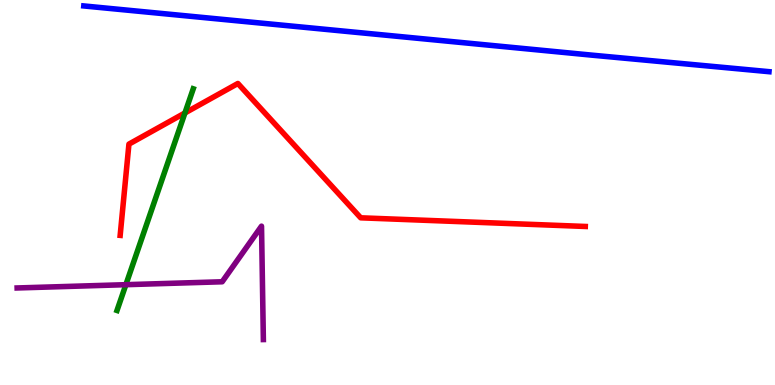[{'lines': ['blue', 'red'], 'intersections': []}, {'lines': ['green', 'red'], 'intersections': [{'x': 2.39, 'y': 7.07}]}, {'lines': ['purple', 'red'], 'intersections': []}, {'lines': ['blue', 'green'], 'intersections': []}, {'lines': ['blue', 'purple'], 'intersections': []}, {'lines': ['green', 'purple'], 'intersections': [{'x': 1.62, 'y': 2.61}]}]